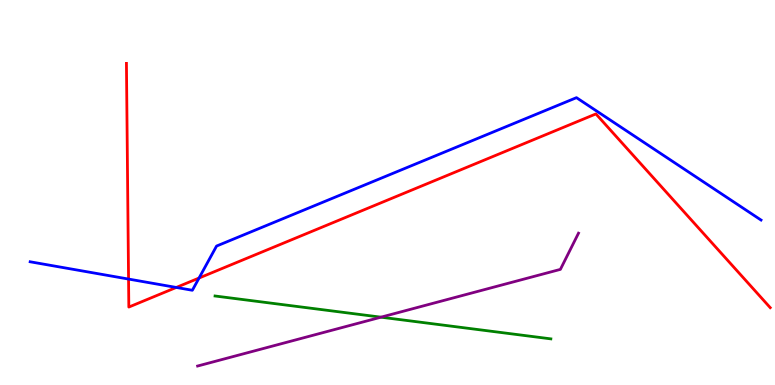[{'lines': ['blue', 'red'], 'intersections': [{'x': 1.66, 'y': 2.75}, {'x': 2.27, 'y': 2.53}, {'x': 2.57, 'y': 2.78}]}, {'lines': ['green', 'red'], 'intersections': []}, {'lines': ['purple', 'red'], 'intersections': []}, {'lines': ['blue', 'green'], 'intersections': []}, {'lines': ['blue', 'purple'], 'intersections': []}, {'lines': ['green', 'purple'], 'intersections': [{'x': 4.92, 'y': 1.76}]}]